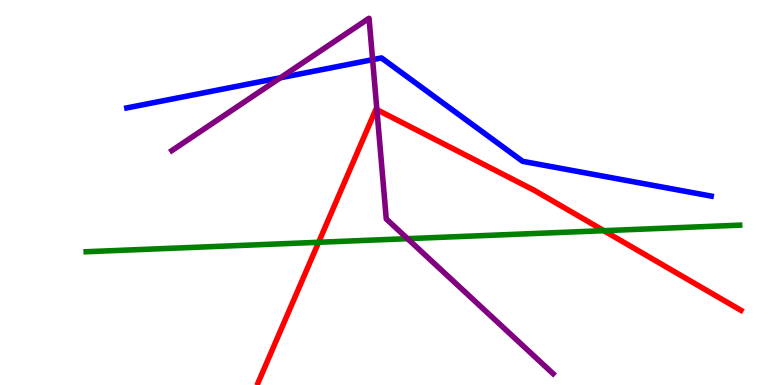[{'lines': ['blue', 'red'], 'intersections': []}, {'lines': ['green', 'red'], 'intersections': [{'x': 4.11, 'y': 3.71}, {'x': 7.79, 'y': 4.01}]}, {'lines': ['purple', 'red'], 'intersections': [{'x': 4.86, 'y': 7.15}]}, {'lines': ['blue', 'green'], 'intersections': []}, {'lines': ['blue', 'purple'], 'intersections': [{'x': 3.62, 'y': 7.98}, {'x': 4.81, 'y': 8.45}]}, {'lines': ['green', 'purple'], 'intersections': [{'x': 5.26, 'y': 3.8}]}]